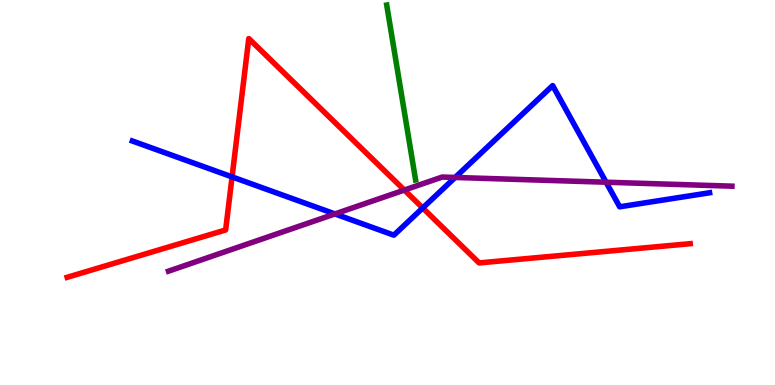[{'lines': ['blue', 'red'], 'intersections': [{'x': 2.99, 'y': 5.41}, {'x': 5.45, 'y': 4.6}]}, {'lines': ['green', 'red'], 'intersections': []}, {'lines': ['purple', 'red'], 'intersections': [{'x': 5.22, 'y': 5.06}]}, {'lines': ['blue', 'green'], 'intersections': []}, {'lines': ['blue', 'purple'], 'intersections': [{'x': 4.32, 'y': 4.44}, {'x': 5.87, 'y': 5.39}, {'x': 7.82, 'y': 5.27}]}, {'lines': ['green', 'purple'], 'intersections': []}]